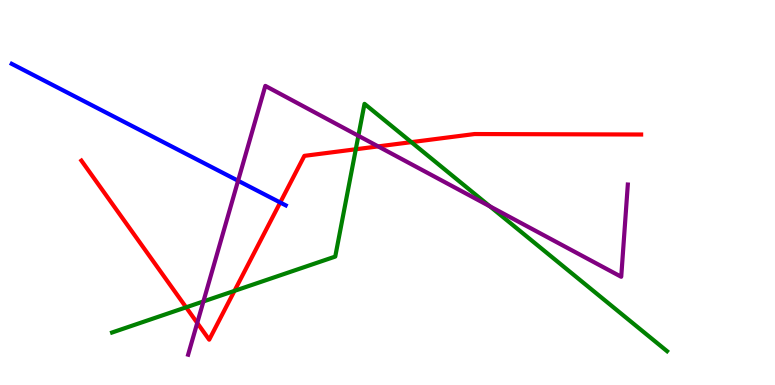[{'lines': ['blue', 'red'], 'intersections': [{'x': 3.62, 'y': 4.74}]}, {'lines': ['green', 'red'], 'intersections': [{'x': 2.4, 'y': 2.02}, {'x': 3.03, 'y': 2.45}, {'x': 4.59, 'y': 6.12}, {'x': 5.31, 'y': 6.31}]}, {'lines': ['purple', 'red'], 'intersections': [{'x': 2.55, 'y': 1.61}, {'x': 4.88, 'y': 6.2}]}, {'lines': ['blue', 'green'], 'intersections': []}, {'lines': ['blue', 'purple'], 'intersections': [{'x': 3.07, 'y': 5.31}]}, {'lines': ['green', 'purple'], 'intersections': [{'x': 2.62, 'y': 2.17}, {'x': 4.62, 'y': 6.47}, {'x': 6.32, 'y': 4.64}]}]